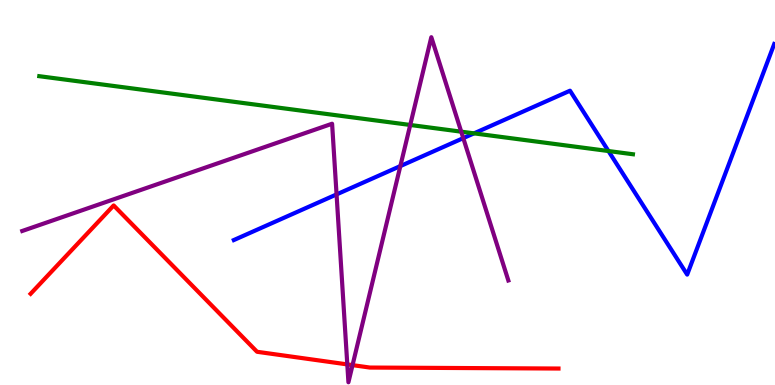[{'lines': ['blue', 'red'], 'intersections': []}, {'lines': ['green', 'red'], 'intersections': []}, {'lines': ['purple', 'red'], 'intersections': [{'x': 4.48, 'y': 0.535}, {'x': 4.55, 'y': 0.516}]}, {'lines': ['blue', 'green'], 'intersections': [{'x': 6.12, 'y': 6.54}, {'x': 7.85, 'y': 6.08}]}, {'lines': ['blue', 'purple'], 'intersections': [{'x': 4.34, 'y': 4.95}, {'x': 5.17, 'y': 5.69}, {'x': 5.98, 'y': 6.41}]}, {'lines': ['green', 'purple'], 'intersections': [{'x': 5.29, 'y': 6.75}, {'x': 5.95, 'y': 6.58}]}]